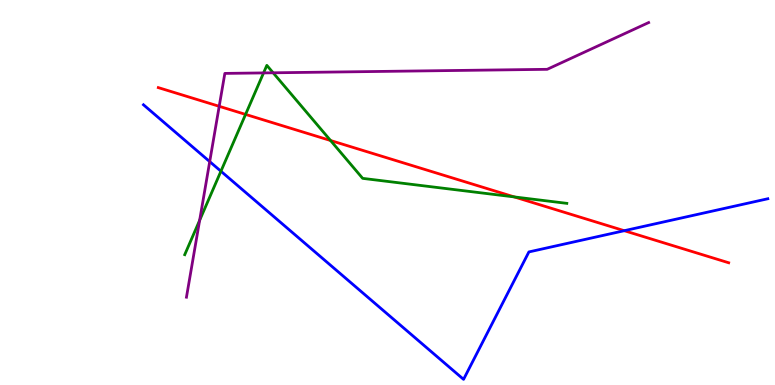[{'lines': ['blue', 'red'], 'intersections': [{'x': 8.06, 'y': 4.01}]}, {'lines': ['green', 'red'], 'intersections': [{'x': 3.17, 'y': 7.03}, {'x': 4.27, 'y': 6.35}, {'x': 6.64, 'y': 4.89}]}, {'lines': ['purple', 'red'], 'intersections': [{'x': 2.83, 'y': 7.24}]}, {'lines': ['blue', 'green'], 'intersections': [{'x': 2.85, 'y': 5.55}]}, {'lines': ['blue', 'purple'], 'intersections': [{'x': 2.71, 'y': 5.8}]}, {'lines': ['green', 'purple'], 'intersections': [{'x': 2.58, 'y': 4.28}, {'x': 3.4, 'y': 8.11}, {'x': 3.52, 'y': 8.11}]}]